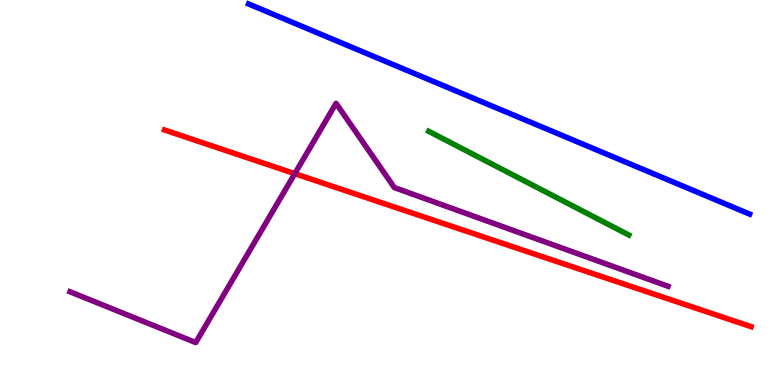[{'lines': ['blue', 'red'], 'intersections': []}, {'lines': ['green', 'red'], 'intersections': []}, {'lines': ['purple', 'red'], 'intersections': [{'x': 3.8, 'y': 5.49}]}, {'lines': ['blue', 'green'], 'intersections': []}, {'lines': ['blue', 'purple'], 'intersections': []}, {'lines': ['green', 'purple'], 'intersections': []}]